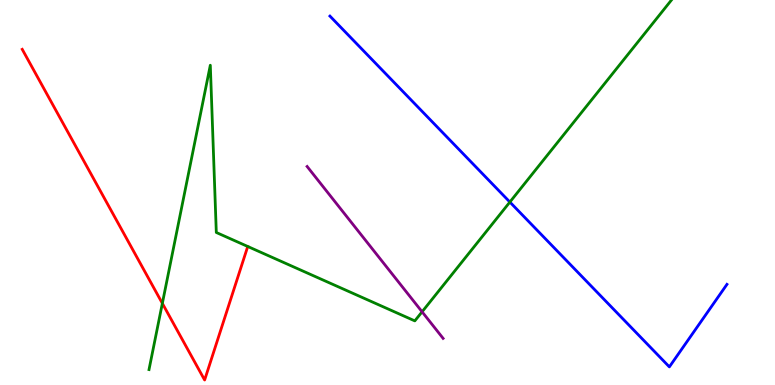[{'lines': ['blue', 'red'], 'intersections': []}, {'lines': ['green', 'red'], 'intersections': [{'x': 2.09, 'y': 2.12}]}, {'lines': ['purple', 'red'], 'intersections': []}, {'lines': ['blue', 'green'], 'intersections': [{'x': 6.58, 'y': 4.75}]}, {'lines': ['blue', 'purple'], 'intersections': []}, {'lines': ['green', 'purple'], 'intersections': [{'x': 5.45, 'y': 1.9}]}]